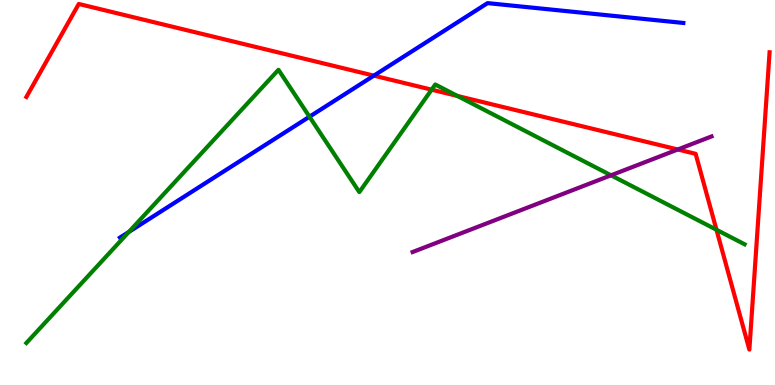[{'lines': ['blue', 'red'], 'intersections': [{'x': 4.82, 'y': 8.04}]}, {'lines': ['green', 'red'], 'intersections': [{'x': 5.57, 'y': 7.67}, {'x': 5.9, 'y': 7.51}, {'x': 9.24, 'y': 4.03}]}, {'lines': ['purple', 'red'], 'intersections': [{'x': 8.75, 'y': 6.12}]}, {'lines': ['blue', 'green'], 'intersections': [{'x': 1.66, 'y': 3.98}, {'x': 3.99, 'y': 6.97}]}, {'lines': ['blue', 'purple'], 'intersections': []}, {'lines': ['green', 'purple'], 'intersections': [{'x': 7.88, 'y': 5.45}]}]